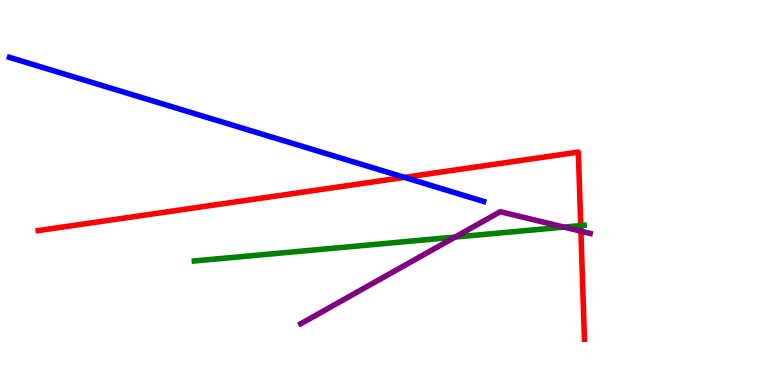[{'lines': ['blue', 'red'], 'intersections': [{'x': 5.22, 'y': 5.39}]}, {'lines': ['green', 'red'], 'intersections': [{'x': 7.49, 'y': 4.14}]}, {'lines': ['purple', 'red'], 'intersections': [{'x': 7.5, 'y': 4.0}]}, {'lines': ['blue', 'green'], 'intersections': []}, {'lines': ['blue', 'purple'], 'intersections': []}, {'lines': ['green', 'purple'], 'intersections': [{'x': 5.87, 'y': 3.84}, {'x': 7.28, 'y': 4.1}]}]